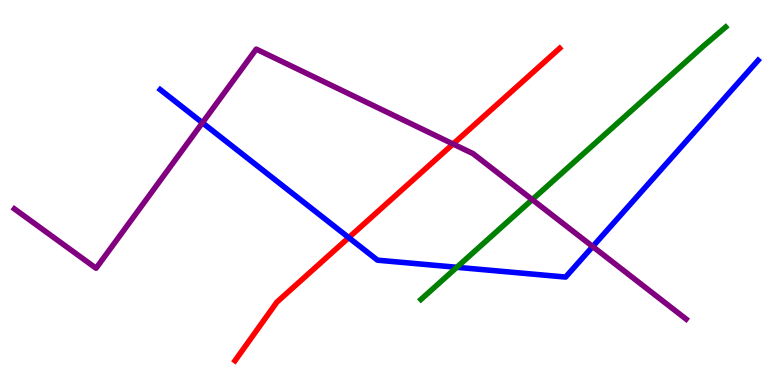[{'lines': ['blue', 'red'], 'intersections': [{'x': 4.5, 'y': 3.83}]}, {'lines': ['green', 'red'], 'intersections': []}, {'lines': ['purple', 'red'], 'intersections': [{'x': 5.85, 'y': 6.26}]}, {'lines': ['blue', 'green'], 'intersections': [{'x': 5.89, 'y': 3.06}]}, {'lines': ['blue', 'purple'], 'intersections': [{'x': 2.61, 'y': 6.81}, {'x': 7.65, 'y': 3.6}]}, {'lines': ['green', 'purple'], 'intersections': [{'x': 6.87, 'y': 4.82}]}]